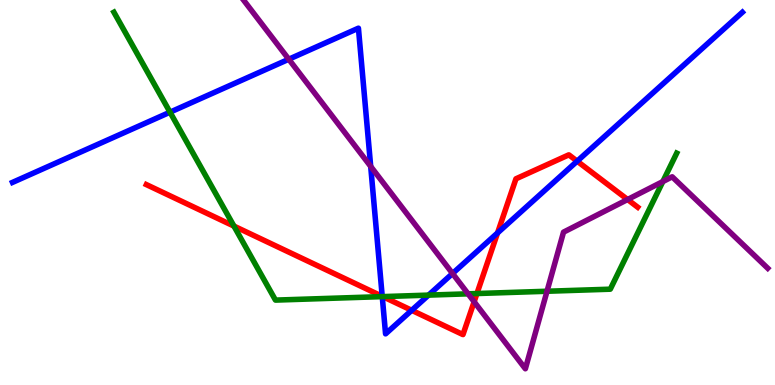[{'lines': ['blue', 'red'], 'intersections': [{'x': 4.93, 'y': 2.3}, {'x': 5.31, 'y': 1.94}, {'x': 6.42, 'y': 3.95}, {'x': 7.45, 'y': 5.81}]}, {'lines': ['green', 'red'], 'intersections': [{'x': 3.02, 'y': 4.13}, {'x': 4.94, 'y': 2.3}, {'x': 6.15, 'y': 2.38}]}, {'lines': ['purple', 'red'], 'intersections': [{'x': 6.12, 'y': 2.16}, {'x': 8.1, 'y': 4.82}]}, {'lines': ['blue', 'green'], 'intersections': [{'x': 2.19, 'y': 7.09}, {'x': 4.93, 'y': 2.3}, {'x': 5.53, 'y': 2.33}]}, {'lines': ['blue', 'purple'], 'intersections': [{'x': 3.73, 'y': 8.46}, {'x': 4.78, 'y': 5.68}, {'x': 5.84, 'y': 2.9}]}, {'lines': ['green', 'purple'], 'intersections': [{'x': 6.04, 'y': 2.37}, {'x': 7.06, 'y': 2.44}, {'x': 8.55, 'y': 5.28}]}]